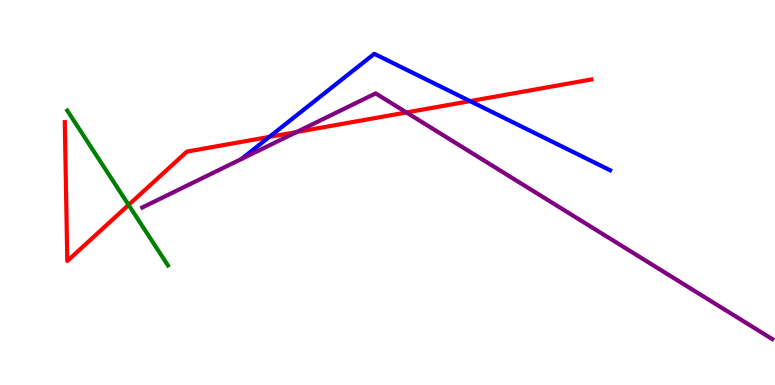[{'lines': ['blue', 'red'], 'intersections': [{'x': 3.48, 'y': 6.44}, {'x': 6.07, 'y': 7.37}]}, {'lines': ['green', 'red'], 'intersections': [{'x': 1.66, 'y': 4.68}]}, {'lines': ['purple', 'red'], 'intersections': [{'x': 3.83, 'y': 6.57}, {'x': 5.24, 'y': 7.08}]}, {'lines': ['blue', 'green'], 'intersections': []}, {'lines': ['blue', 'purple'], 'intersections': []}, {'lines': ['green', 'purple'], 'intersections': []}]